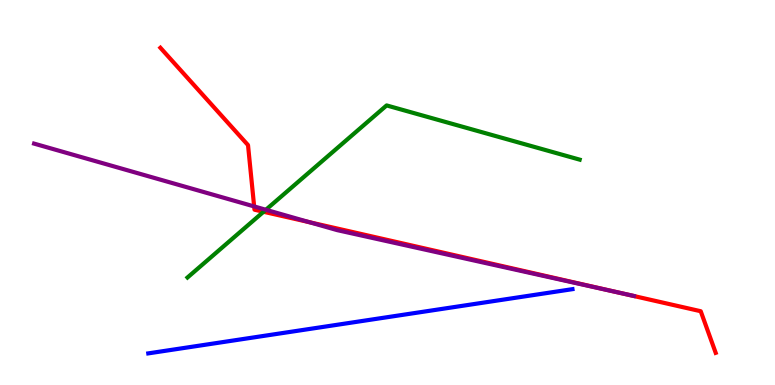[{'lines': ['blue', 'red'], 'intersections': []}, {'lines': ['green', 'red'], 'intersections': [{'x': 3.4, 'y': 4.5}]}, {'lines': ['purple', 'red'], 'intersections': [{'x': 3.28, 'y': 4.64}, {'x': 3.99, 'y': 4.23}, {'x': 8.03, 'y': 2.38}]}, {'lines': ['blue', 'green'], 'intersections': []}, {'lines': ['blue', 'purple'], 'intersections': []}, {'lines': ['green', 'purple'], 'intersections': [{'x': 3.43, 'y': 4.55}]}]